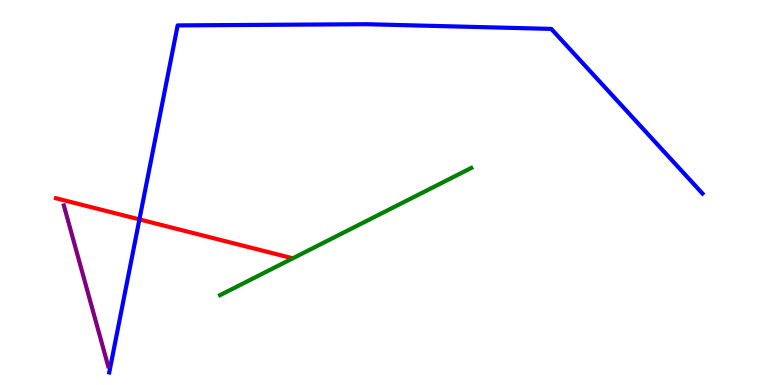[{'lines': ['blue', 'red'], 'intersections': [{'x': 1.8, 'y': 4.3}]}, {'lines': ['green', 'red'], 'intersections': []}, {'lines': ['purple', 'red'], 'intersections': []}, {'lines': ['blue', 'green'], 'intersections': []}, {'lines': ['blue', 'purple'], 'intersections': []}, {'lines': ['green', 'purple'], 'intersections': []}]